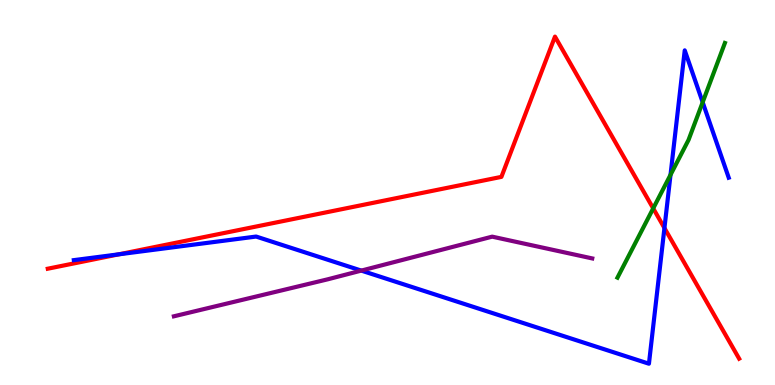[{'lines': ['blue', 'red'], 'intersections': [{'x': 1.54, 'y': 3.39}, {'x': 8.57, 'y': 4.08}]}, {'lines': ['green', 'red'], 'intersections': [{'x': 8.43, 'y': 4.59}]}, {'lines': ['purple', 'red'], 'intersections': []}, {'lines': ['blue', 'green'], 'intersections': [{'x': 8.65, 'y': 5.46}, {'x': 9.07, 'y': 7.34}]}, {'lines': ['blue', 'purple'], 'intersections': [{'x': 4.66, 'y': 2.97}]}, {'lines': ['green', 'purple'], 'intersections': []}]